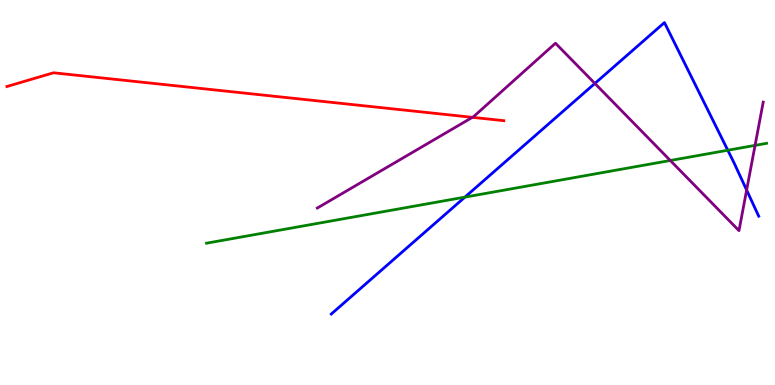[{'lines': ['blue', 'red'], 'intersections': []}, {'lines': ['green', 'red'], 'intersections': []}, {'lines': ['purple', 'red'], 'intersections': [{'x': 6.1, 'y': 6.95}]}, {'lines': ['blue', 'green'], 'intersections': [{'x': 6.0, 'y': 4.88}, {'x': 9.39, 'y': 6.1}]}, {'lines': ['blue', 'purple'], 'intersections': [{'x': 7.68, 'y': 7.83}, {'x': 9.63, 'y': 5.06}]}, {'lines': ['green', 'purple'], 'intersections': [{'x': 8.65, 'y': 5.83}, {'x': 9.74, 'y': 6.22}]}]